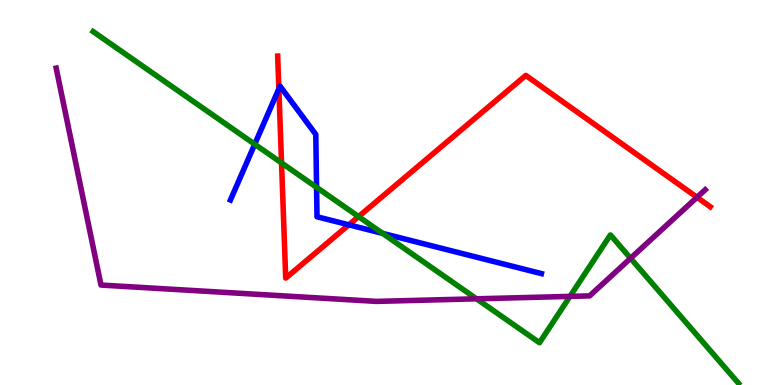[{'lines': ['blue', 'red'], 'intersections': [{'x': 3.6, 'y': 7.69}, {'x': 4.5, 'y': 4.16}]}, {'lines': ['green', 'red'], 'intersections': [{'x': 3.63, 'y': 5.77}, {'x': 4.63, 'y': 4.37}]}, {'lines': ['purple', 'red'], 'intersections': [{'x': 8.99, 'y': 4.88}]}, {'lines': ['blue', 'green'], 'intersections': [{'x': 3.29, 'y': 6.25}, {'x': 4.08, 'y': 5.13}, {'x': 4.94, 'y': 3.94}]}, {'lines': ['blue', 'purple'], 'intersections': []}, {'lines': ['green', 'purple'], 'intersections': [{'x': 6.15, 'y': 2.24}, {'x': 7.35, 'y': 2.3}, {'x': 8.14, 'y': 3.29}]}]